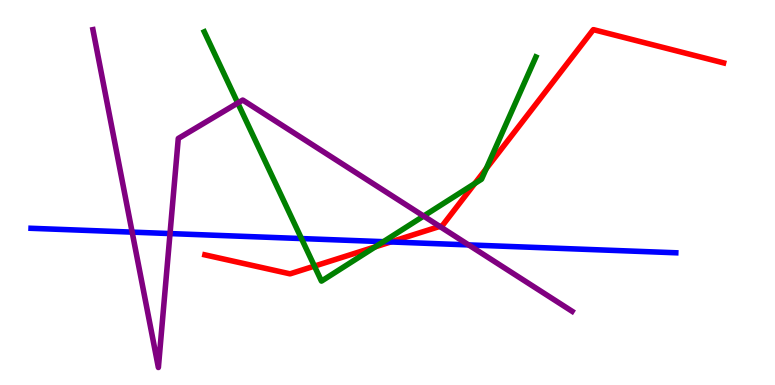[{'lines': ['blue', 'red'], 'intersections': [{'x': 5.04, 'y': 3.72}]}, {'lines': ['green', 'red'], 'intersections': [{'x': 4.06, 'y': 3.09}, {'x': 4.84, 'y': 3.59}, {'x': 6.13, 'y': 5.23}, {'x': 6.27, 'y': 5.62}]}, {'lines': ['purple', 'red'], 'intersections': [{'x': 5.67, 'y': 4.12}]}, {'lines': ['blue', 'green'], 'intersections': [{'x': 3.89, 'y': 3.8}, {'x': 4.95, 'y': 3.72}]}, {'lines': ['blue', 'purple'], 'intersections': [{'x': 1.71, 'y': 3.97}, {'x': 2.19, 'y': 3.93}, {'x': 6.05, 'y': 3.64}]}, {'lines': ['green', 'purple'], 'intersections': [{'x': 3.07, 'y': 7.32}, {'x': 5.47, 'y': 4.39}]}]